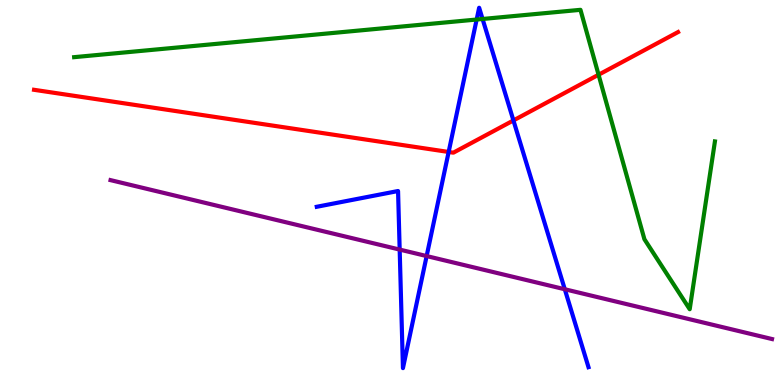[{'lines': ['blue', 'red'], 'intersections': [{'x': 5.79, 'y': 6.05}, {'x': 6.62, 'y': 6.87}]}, {'lines': ['green', 'red'], 'intersections': [{'x': 7.72, 'y': 8.06}]}, {'lines': ['purple', 'red'], 'intersections': []}, {'lines': ['blue', 'green'], 'intersections': [{'x': 6.15, 'y': 9.49}, {'x': 6.23, 'y': 9.51}]}, {'lines': ['blue', 'purple'], 'intersections': [{'x': 5.16, 'y': 3.52}, {'x': 5.51, 'y': 3.35}, {'x': 7.29, 'y': 2.49}]}, {'lines': ['green', 'purple'], 'intersections': []}]